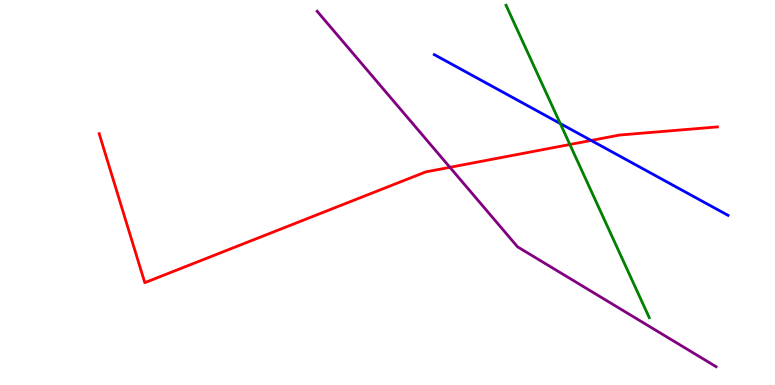[{'lines': ['blue', 'red'], 'intersections': [{'x': 7.63, 'y': 6.35}]}, {'lines': ['green', 'red'], 'intersections': [{'x': 7.35, 'y': 6.25}]}, {'lines': ['purple', 'red'], 'intersections': [{'x': 5.81, 'y': 5.65}]}, {'lines': ['blue', 'green'], 'intersections': [{'x': 7.23, 'y': 6.79}]}, {'lines': ['blue', 'purple'], 'intersections': []}, {'lines': ['green', 'purple'], 'intersections': []}]